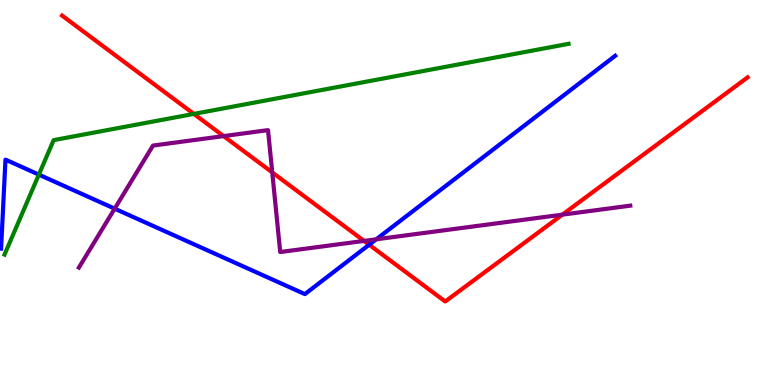[{'lines': ['blue', 'red'], 'intersections': [{'x': 4.76, 'y': 3.64}]}, {'lines': ['green', 'red'], 'intersections': [{'x': 2.5, 'y': 7.04}]}, {'lines': ['purple', 'red'], 'intersections': [{'x': 2.88, 'y': 6.47}, {'x': 3.51, 'y': 5.52}, {'x': 4.7, 'y': 3.74}, {'x': 7.26, 'y': 4.42}]}, {'lines': ['blue', 'green'], 'intersections': [{'x': 0.501, 'y': 5.46}]}, {'lines': ['blue', 'purple'], 'intersections': [{'x': 1.48, 'y': 4.58}, {'x': 4.85, 'y': 3.78}]}, {'lines': ['green', 'purple'], 'intersections': []}]